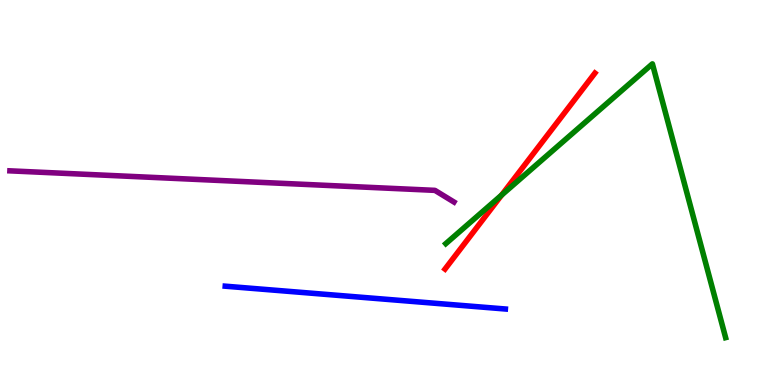[{'lines': ['blue', 'red'], 'intersections': []}, {'lines': ['green', 'red'], 'intersections': [{'x': 6.47, 'y': 4.93}]}, {'lines': ['purple', 'red'], 'intersections': []}, {'lines': ['blue', 'green'], 'intersections': []}, {'lines': ['blue', 'purple'], 'intersections': []}, {'lines': ['green', 'purple'], 'intersections': []}]